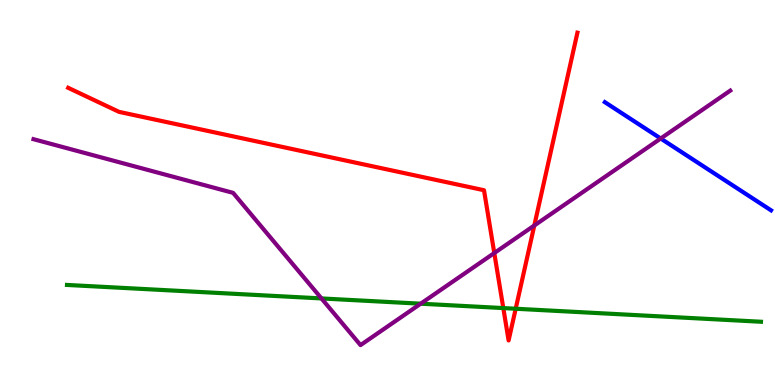[{'lines': ['blue', 'red'], 'intersections': []}, {'lines': ['green', 'red'], 'intersections': [{'x': 6.49, 'y': 2.0}, {'x': 6.65, 'y': 1.98}]}, {'lines': ['purple', 'red'], 'intersections': [{'x': 6.38, 'y': 3.43}, {'x': 6.89, 'y': 4.14}]}, {'lines': ['blue', 'green'], 'intersections': []}, {'lines': ['blue', 'purple'], 'intersections': [{'x': 8.53, 'y': 6.4}]}, {'lines': ['green', 'purple'], 'intersections': [{'x': 4.15, 'y': 2.25}, {'x': 5.43, 'y': 2.11}]}]